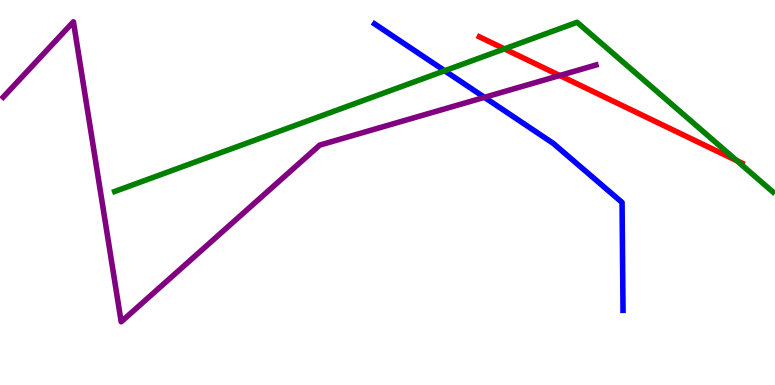[{'lines': ['blue', 'red'], 'intersections': []}, {'lines': ['green', 'red'], 'intersections': [{'x': 6.51, 'y': 8.73}, {'x': 9.51, 'y': 5.83}]}, {'lines': ['purple', 'red'], 'intersections': [{'x': 7.22, 'y': 8.04}]}, {'lines': ['blue', 'green'], 'intersections': [{'x': 5.74, 'y': 8.16}]}, {'lines': ['blue', 'purple'], 'intersections': [{'x': 6.25, 'y': 7.47}]}, {'lines': ['green', 'purple'], 'intersections': []}]